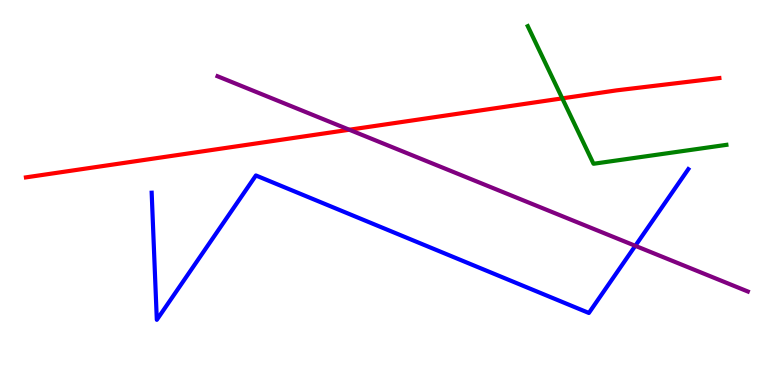[{'lines': ['blue', 'red'], 'intersections': []}, {'lines': ['green', 'red'], 'intersections': [{'x': 7.26, 'y': 7.45}]}, {'lines': ['purple', 'red'], 'intersections': [{'x': 4.51, 'y': 6.63}]}, {'lines': ['blue', 'green'], 'intersections': []}, {'lines': ['blue', 'purple'], 'intersections': [{'x': 8.2, 'y': 3.62}]}, {'lines': ['green', 'purple'], 'intersections': []}]